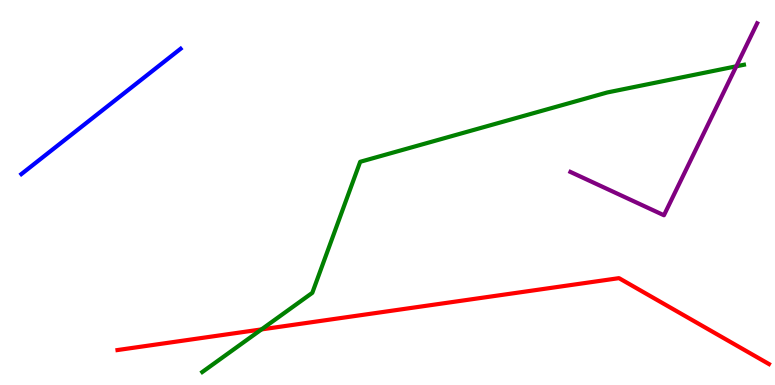[{'lines': ['blue', 'red'], 'intersections': []}, {'lines': ['green', 'red'], 'intersections': [{'x': 3.37, 'y': 1.44}]}, {'lines': ['purple', 'red'], 'intersections': []}, {'lines': ['blue', 'green'], 'intersections': []}, {'lines': ['blue', 'purple'], 'intersections': []}, {'lines': ['green', 'purple'], 'intersections': [{'x': 9.5, 'y': 8.28}]}]